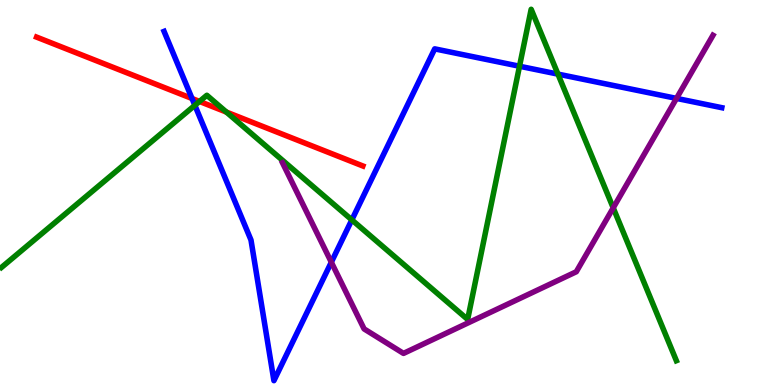[{'lines': ['blue', 'red'], 'intersections': [{'x': 2.48, 'y': 7.44}]}, {'lines': ['green', 'red'], 'intersections': [{'x': 2.57, 'y': 7.36}, {'x': 2.92, 'y': 7.09}]}, {'lines': ['purple', 'red'], 'intersections': []}, {'lines': ['blue', 'green'], 'intersections': [{'x': 2.51, 'y': 7.26}, {'x': 4.54, 'y': 4.29}, {'x': 6.7, 'y': 8.28}, {'x': 7.2, 'y': 8.07}]}, {'lines': ['blue', 'purple'], 'intersections': [{'x': 4.28, 'y': 3.19}, {'x': 8.73, 'y': 7.44}]}, {'lines': ['green', 'purple'], 'intersections': [{'x': 7.91, 'y': 4.6}]}]